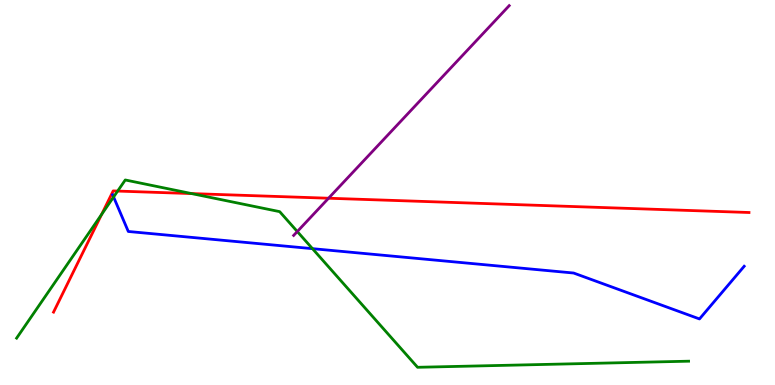[{'lines': ['blue', 'red'], 'intersections': []}, {'lines': ['green', 'red'], 'intersections': [{'x': 1.31, 'y': 4.43}, {'x': 1.52, 'y': 5.04}, {'x': 2.47, 'y': 4.97}]}, {'lines': ['purple', 'red'], 'intersections': [{'x': 4.24, 'y': 4.85}]}, {'lines': ['blue', 'green'], 'intersections': [{'x': 1.47, 'y': 4.88}, {'x': 4.03, 'y': 3.54}]}, {'lines': ['blue', 'purple'], 'intersections': []}, {'lines': ['green', 'purple'], 'intersections': [{'x': 3.84, 'y': 3.99}]}]